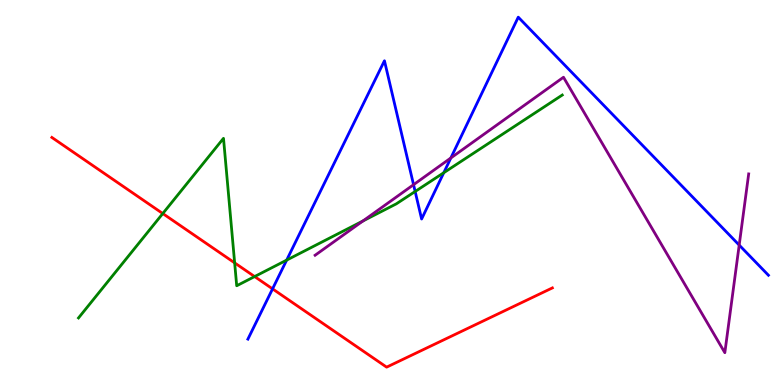[{'lines': ['blue', 'red'], 'intersections': [{'x': 3.52, 'y': 2.5}]}, {'lines': ['green', 'red'], 'intersections': [{'x': 2.1, 'y': 4.45}, {'x': 3.03, 'y': 3.17}, {'x': 3.29, 'y': 2.82}]}, {'lines': ['purple', 'red'], 'intersections': []}, {'lines': ['blue', 'green'], 'intersections': [{'x': 3.7, 'y': 3.24}, {'x': 5.36, 'y': 5.03}, {'x': 5.73, 'y': 5.51}]}, {'lines': ['blue', 'purple'], 'intersections': [{'x': 5.34, 'y': 5.2}, {'x': 5.82, 'y': 5.9}, {'x': 9.54, 'y': 3.63}]}, {'lines': ['green', 'purple'], 'intersections': [{'x': 4.68, 'y': 4.26}]}]